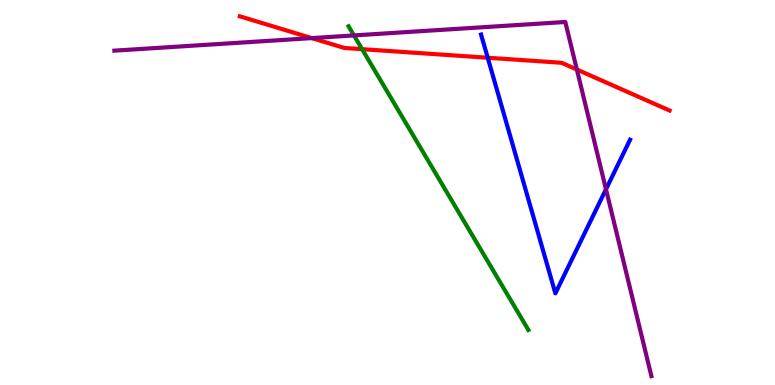[{'lines': ['blue', 'red'], 'intersections': [{'x': 6.29, 'y': 8.5}]}, {'lines': ['green', 'red'], 'intersections': [{'x': 4.67, 'y': 8.72}]}, {'lines': ['purple', 'red'], 'intersections': [{'x': 4.02, 'y': 9.01}, {'x': 7.44, 'y': 8.19}]}, {'lines': ['blue', 'green'], 'intersections': []}, {'lines': ['blue', 'purple'], 'intersections': [{'x': 7.82, 'y': 5.08}]}, {'lines': ['green', 'purple'], 'intersections': [{'x': 4.57, 'y': 9.08}]}]